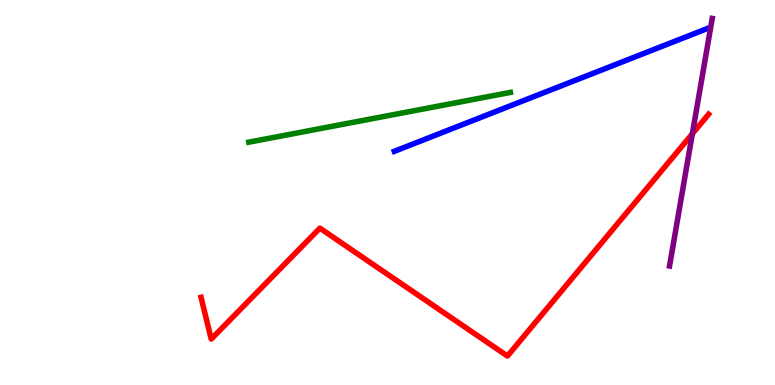[{'lines': ['blue', 'red'], 'intersections': []}, {'lines': ['green', 'red'], 'intersections': []}, {'lines': ['purple', 'red'], 'intersections': [{'x': 8.93, 'y': 6.53}]}, {'lines': ['blue', 'green'], 'intersections': []}, {'lines': ['blue', 'purple'], 'intersections': []}, {'lines': ['green', 'purple'], 'intersections': []}]